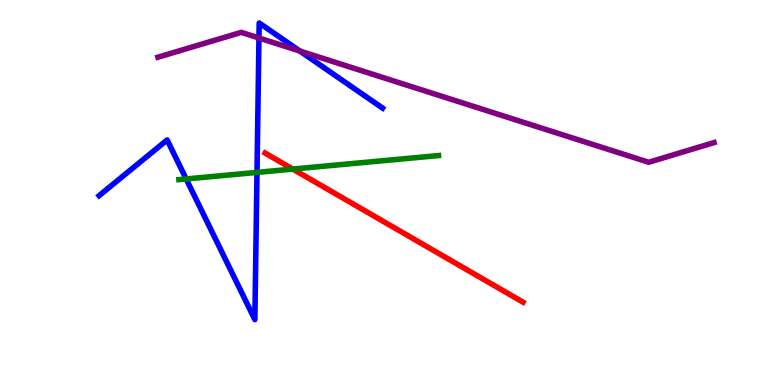[{'lines': ['blue', 'red'], 'intersections': []}, {'lines': ['green', 'red'], 'intersections': [{'x': 3.78, 'y': 5.61}]}, {'lines': ['purple', 'red'], 'intersections': []}, {'lines': ['blue', 'green'], 'intersections': [{'x': 2.4, 'y': 5.35}, {'x': 3.32, 'y': 5.52}]}, {'lines': ['blue', 'purple'], 'intersections': [{'x': 3.34, 'y': 9.01}, {'x': 3.87, 'y': 8.67}]}, {'lines': ['green', 'purple'], 'intersections': []}]